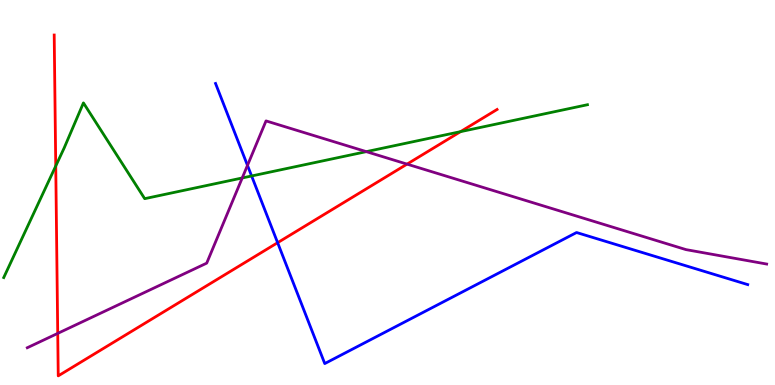[{'lines': ['blue', 'red'], 'intersections': [{'x': 3.58, 'y': 3.7}]}, {'lines': ['green', 'red'], 'intersections': [{'x': 0.719, 'y': 5.69}, {'x': 5.94, 'y': 6.58}]}, {'lines': ['purple', 'red'], 'intersections': [{'x': 0.745, 'y': 1.34}, {'x': 5.25, 'y': 5.74}]}, {'lines': ['blue', 'green'], 'intersections': [{'x': 3.25, 'y': 5.43}]}, {'lines': ['blue', 'purple'], 'intersections': [{'x': 3.19, 'y': 5.7}]}, {'lines': ['green', 'purple'], 'intersections': [{'x': 3.13, 'y': 5.38}, {'x': 4.73, 'y': 6.06}]}]